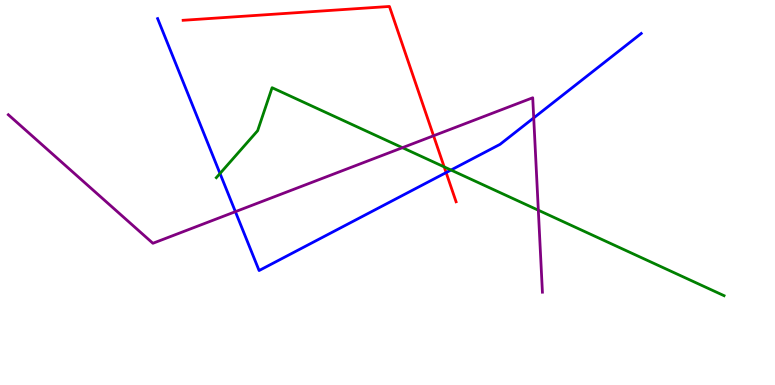[{'lines': ['blue', 'red'], 'intersections': [{'x': 5.76, 'y': 5.52}]}, {'lines': ['green', 'red'], 'intersections': [{'x': 5.73, 'y': 5.67}]}, {'lines': ['purple', 'red'], 'intersections': [{'x': 5.59, 'y': 6.47}]}, {'lines': ['blue', 'green'], 'intersections': [{'x': 2.84, 'y': 5.49}, {'x': 5.82, 'y': 5.58}]}, {'lines': ['blue', 'purple'], 'intersections': [{'x': 3.04, 'y': 4.5}, {'x': 6.89, 'y': 6.94}]}, {'lines': ['green', 'purple'], 'intersections': [{'x': 5.19, 'y': 6.16}, {'x': 6.95, 'y': 4.54}]}]